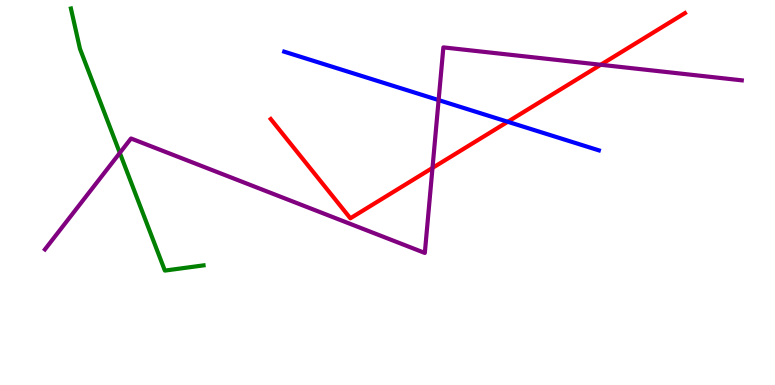[{'lines': ['blue', 'red'], 'intersections': [{'x': 6.55, 'y': 6.84}]}, {'lines': ['green', 'red'], 'intersections': []}, {'lines': ['purple', 'red'], 'intersections': [{'x': 5.58, 'y': 5.64}, {'x': 7.75, 'y': 8.32}]}, {'lines': ['blue', 'green'], 'intersections': []}, {'lines': ['blue', 'purple'], 'intersections': [{'x': 5.66, 'y': 7.4}]}, {'lines': ['green', 'purple'], 'intersections': [{'x': 1.55, 'y': 6.03}]}]